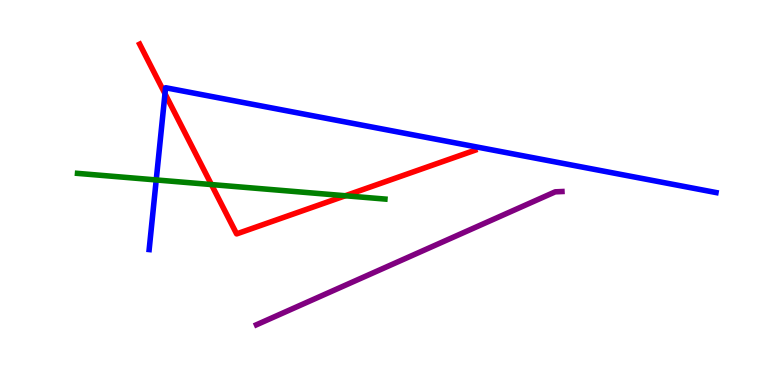[{'lines': ['blue', 'red'], 'intersections': [{'x': 2.13, 'y': 7.57}]}, {'lines': ['green', 'red'], 'intersections': [{'x': 2.73, 'y': 5.21}, {'x': 4.46, 'y': 4.92}]}, {'lines': ['purple', 'red'], 'intersections': []}, {'lines': ['blue', 'green'], 'intersections': [{'x': 2.02, 'y': 5.33}]}, {'lines': ['blue', 'purple'], 'intersections': []}, {'lines': ['green', 'purple'], 'intersections': []}]